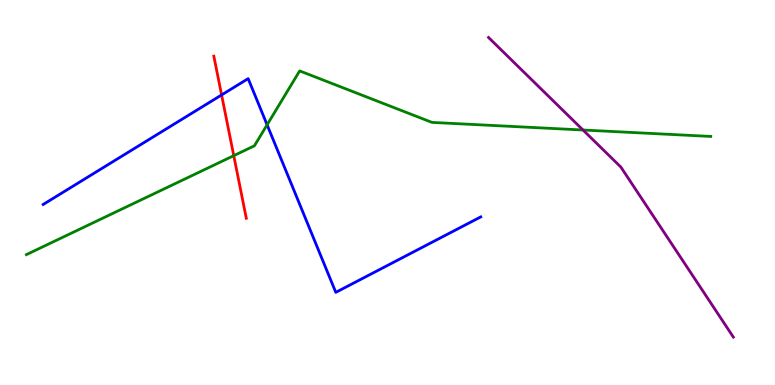[{'lines': ['blue', 'red'], 'intersections': [{'x': 2.86, 'y': 7.53}]}, {'lines': ['green', 'red'], 'intersections': [{'x': 3.02, 'y': 5.96}]}, {'lines': ['purple', 'red'], 'intersections': []}, {'lines': ['blue', 'green'], 'intersections': [{'x': 3.45, 'y': 6.76}]}, {'lines': ['blue', 'purple'], 'intersections': []}, {'lines': ['green', 'purple'], 'intersections': [{'x': 7.52, 'y': 6.62}]}]